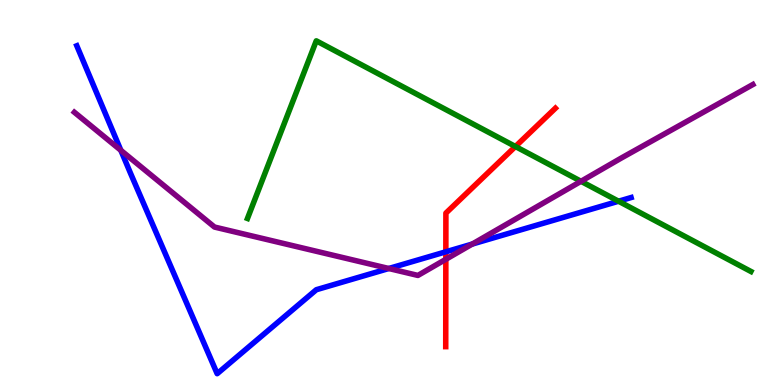[{'lines': ['blue', 'red'], 'intersections': [{'x': 5.75, 'y': 3.46}]}, {'lines': ['green', 'red'], 'intersections': [{'x': 6.65, 'y': 6.19}]}, {'lines': ['purple', 'red'], 'intersections': [{'x': 5.75, 'y': 3.26}]}, {'lines': ['blue', 'green'], 'intersections': [{'x': 7.98, 'y': 4.77}]}, {'lines': ['blue', 'purple'], 'intersections': [{'x': 1.56, 'y': 6.1}, {'x': 5.02, 'y': 3.03}, {'x': 6.09, 'y': 3.66}]}, {'lines': ['green', 'purple'], 'intersections': [{'x': 7.5, 'y': 5.29}]}]